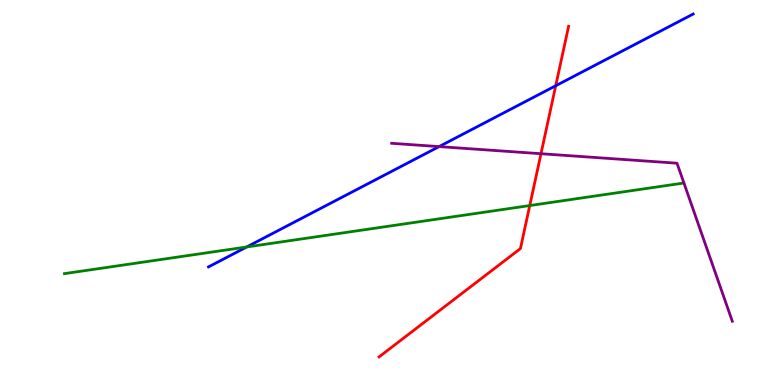[{'lines': ['blue', 'red'], 'intersections': [{'x': 7.17, 'y': 7.77}]}, {'lines': ['green', 'red'], 'intersections': [{'x': 6.84, 'y': 4.66}]}, {'lines': ['purple', 'red'], 'intersections': [{'x': 6.98, 'y': 6.01}]}, {'lines': ['blue', 'green'], 'intersections': [{'x': 3.18, 'y': 3.59}]}, {'lines': ['blue', 'purple'], 'intersections': [{'x': 5.67, 'y': 6.19}]}, {'lines': ['green', 'purple'], 'intersections': []}]